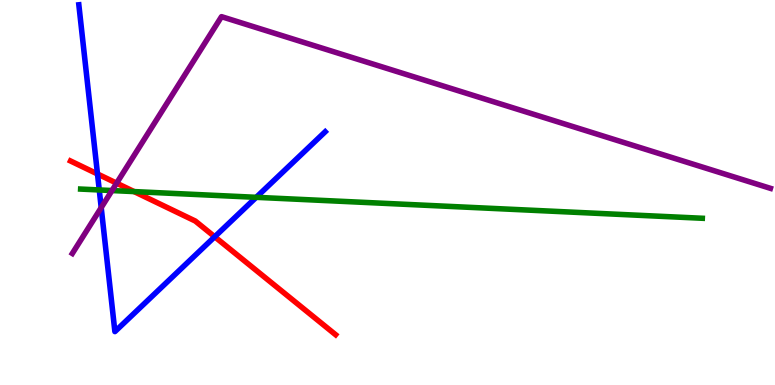[{'lines': ['blue', 'red'], 'intersections': [{'x': 1.26, 'y': 5.48}, {'x': 2.77, 'y': 3.85}]}, {'lines': ['green', 'red'], 'intersections': [{'x': 1.73, 'y': 5.02}]}, {'lines': ['purple', 'red'], 'intersections': [{'x': 1.5, 'y': 5.24}]}, {'lines': ['blue', 'green'], 'intersections': [{'x': 1.28, 'y': 5.07}, {'x': 3.31, 'y': 4.87}]}, {'lines': ['blue', 'purple'], 'intersections': [{'x': 1.31, 'y': 4.61}]}, {'lines': ['green', 'purple'], 'intersections': [{'x': 1.44, 'y': 5.05}]}]